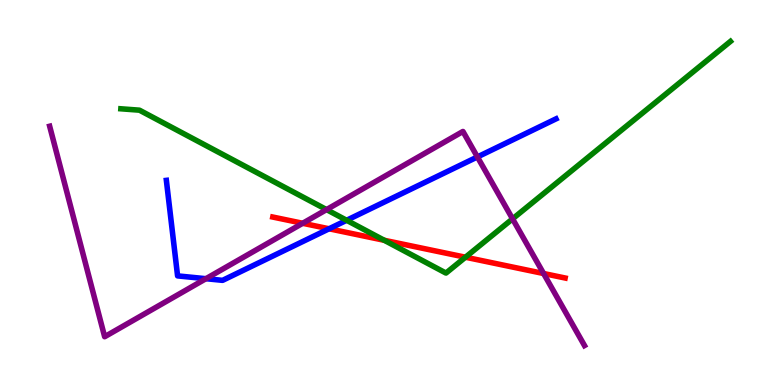[{'lines': ['blue', 'red'], 'intersections': [{'x': 4.25, 'y': 4.06}]}, {'lines': ['green', 'red'], 'intersections': [{'x': 4.96, 'y': 3.76}, {'x': 6.01, 'y': 3.32}]}, {'lines': ['purple', 'red'], 'intersections': [{'x': 3.91, 'y': 4.2}, {'x': 7.01, 'y': 2.9}]}, {'lines': ['blue', 'green'], 'intersections': [{'x': 4.47, 'y': 4.28}]}, {'lines': ['blue', 'purple'], 'intersections': [{'x': 2.66, 'y': 2.76}, {'x': 6.16, 'y': 5.92}]}, {'lines': ['green', 'purple'], 'intersections': [{'x': 4.21, 'y': 4.56}, {'x': 6.61, 'y': 4.32}]}]